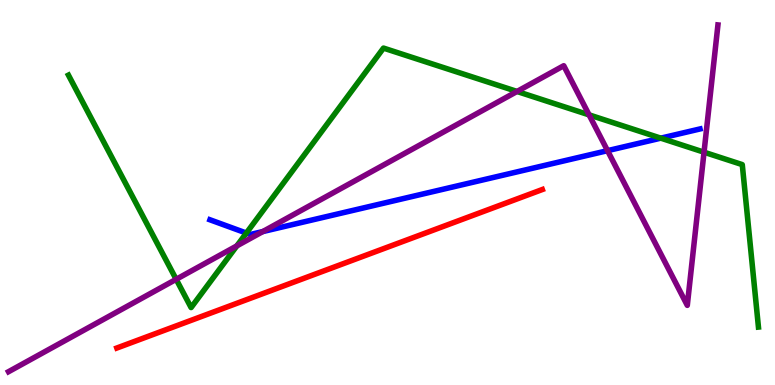[{'lines': ['blue', 'red'], 'intersections': []}, {'lines': ['green', 'red'], 'intersections': []}, {'lines': ['purple', 'red'], 'intersections': []}, {'lines': ['blue', 'green'], 'intersections': [{'x': 3.18, 'y': 3.95}, {'x': 8.53, 'y': 6.41}]}, {'lines': ['blue', 'purple'], 'intersections': [{'x': 3.39, 'y': 3.99}, {'x': 7.84, 'y': 6.09}]}, {'lines': ['green', 'purple'], 'intersections': [{'x': 2.27, 'y': 2.75}, {'x': 3.06, 'y': 3.61}, {'x': 6.67, 'y': 7.62}, {'x': 7.6, 'y': 7.02}, {'x': 9.08, 'y': 6.05}]}]